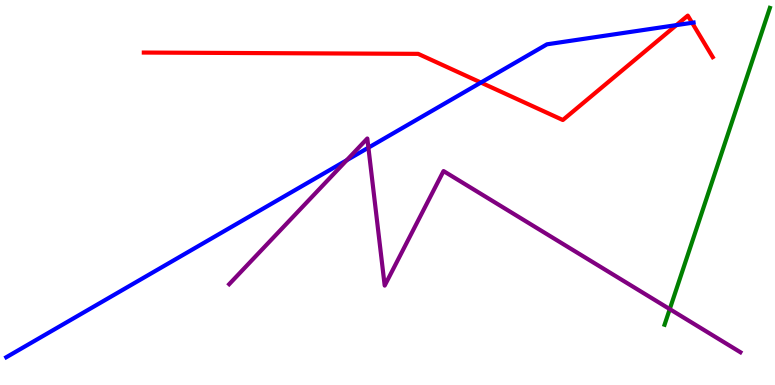[{'lines': ['blue', 'red'], 'intersections': [{'x': 6.21, 'y': 7.86}, {'x': 8.73, 'y': 9.35}, {'x': 8.93, 'y': 9.41}]}, {'lines': ['green', 'red'], 'intersections': []}, {'lines': ['purple', 'red'], 'intersections': []}, {'lines': ['blue', 'green'], 'intersections': []}, {'lines': ['blue', 'purple'], 'intersections': [{'x': 4.47, 'y': 5.84}, {'x': 4.75, 'y': 6.16}]}, {'lines': ['green', 'purple'], 'intersections': [{'x': 8.64, 'y': 1.97}]}]